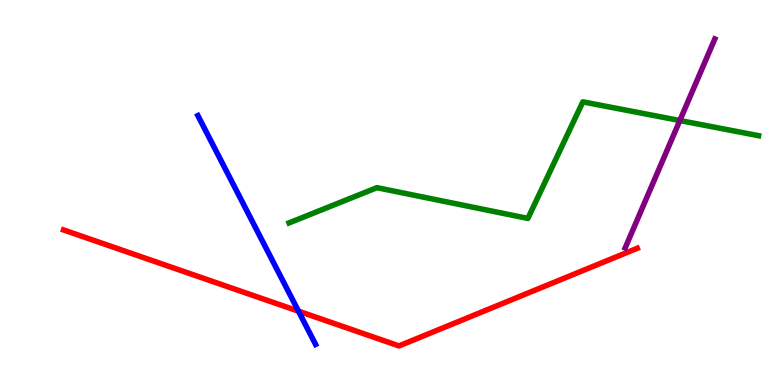[{'lines': ['blue', 'red'], 'intersections': [{'x': 3.85, 'y': 1.92}]}, {'lines': ['green', 'red'], 'intersections': []}, {'lines': ['purple', 'red'], 'intersections': []}, {'lines': ['blue', 'green'], 'intersections': []}, {'lines': ['blue', 'purple'], 'intersections': []}, {'lines': ['green', 'purple'], 'intersections': [{'x': 8.77, 'y': 6.87}]}]